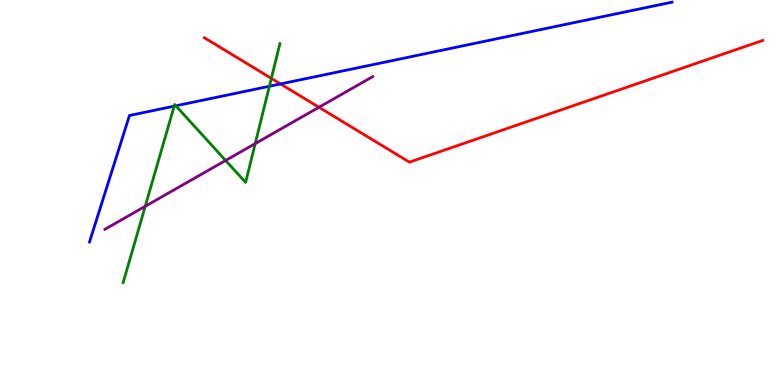[{'lines': ['blue', 'red'], 'intersections': [{'x': 3.62, 'y': 7.82}]}, {'lines': ['green', 'red'], 'intersections': [{'x': 3.5, 'y': 7.96}]}, {'lines': ['purple', 'red'], 'intersections': [{'x': 4.12, 'y': 7.21}]}, {'lines': ['blue', 'green'], 'intersections': [{'x': 2.25, 'y': 7.24}, {'x': 2.27, 'y': 7.25}, {'x': 3.48, 'y': 7.76}]}, {'lines': ['blue', 'purple'], 'intersections': []}, {'lines': ['green', 'purple'], 'intersections': [{'x': 1.87, 'y': 4.64}, {'x': 2.91, 'y': 5.83}, {'x': 3.29, 'y': 6.27}]}]